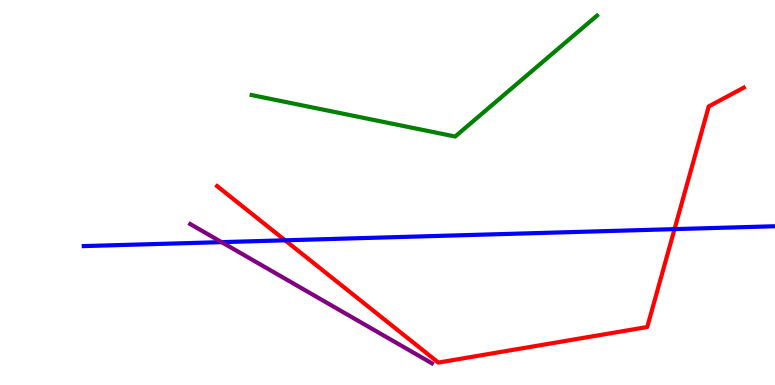[{'lines': ['blue', 'red'], 'intersections': [{'x': 3.68, 'y': 3.76}, {'x': 8.7, 'y': 4.05}]}, {'lines': ['green', 'red'], 'intersections': []}, {'lines': ['purple', 'red'], 'intersections': []}, {'lines': ['blue', 'green'], 'intersections': []}, {'lines': ['blue', 'purple'], 'intersections': [{'x': 2.86, 'y': 3.71}]}, {'lines': ['green', 'purple'], 'intersections': []}]